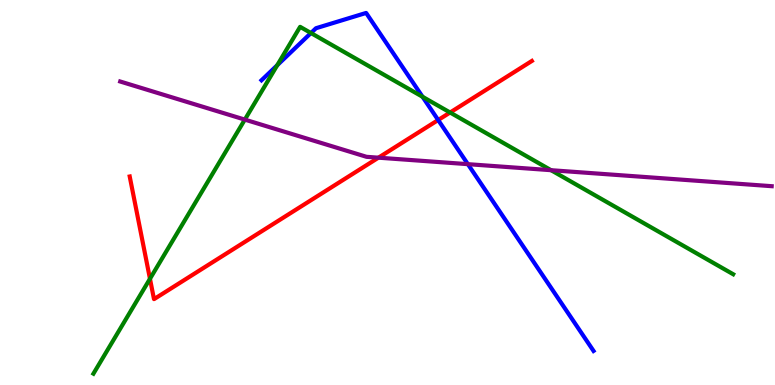[{'lines': ['blue', 'red'], 'intersections': [{'x': 5.65, 'y': 6.88}]}, {'lines': ['green', 'red'], 'intersections': [{'x': 1.94, 'y': 2.76}, {'x': 5.81, 'y': 7.08}]}, {'lines': ['purple', 'red'], 'intersections': [{'x': 4.88, 'y': 5.9}]}, {'lines': ['blue', 'green'], 'intersections': [{'x': 3.58, 'y': 8.31}, {'x': 4.01, 'y': 9.14}, {'x': 5.45, 'y': 7.49}]}, {'lines': ['blue', 'purple'], 'intersections': [{'x': 6.04, 'y': 5.74}]}, {'lines': ['green', 'purple'], 'intersections': [{'x': 3.16, 'y': 6.89}, {'x': 7.11, 'y': 5.58}]}]